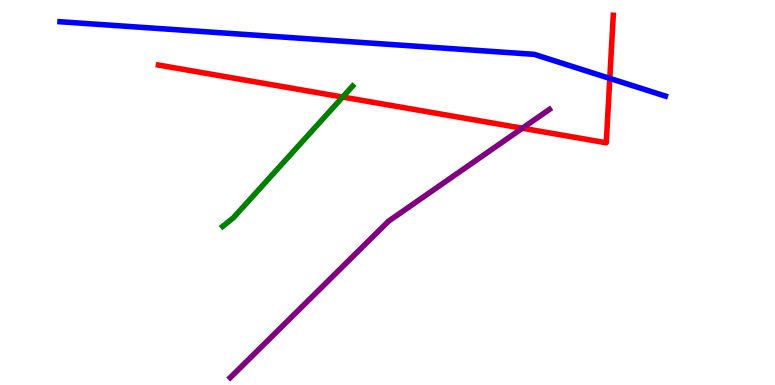[{'lines': ['blue', 'red'], 'intersections': [{'x': 7.87, 'y': 7.96}]}, {'lines': ['green', 'red'], 'intersections': [{'x': 4.42, 'y': 7.48}]}, {'lines': ['purple', 'red'], 'intersections': [{'x': 6.74, 'y': 6.67}]}, {'lines': ['blue', 'green'], 'intersections': []}, {'lines': ['blue', 'purple'], 'intersections': []}, {'lines': ['green', 'purple'], 'intersections': []}]